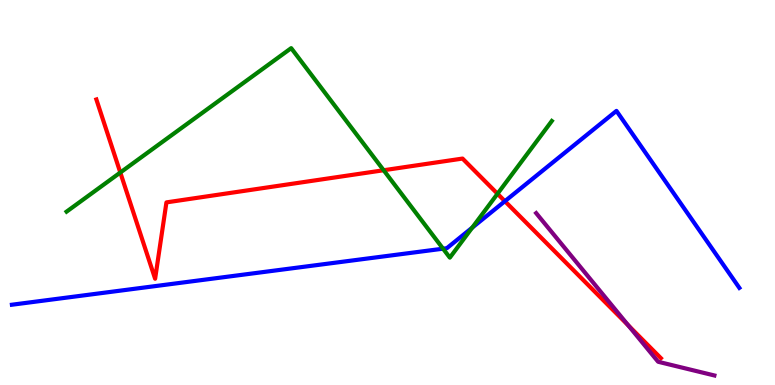[{'lines': ['blue', 'red'], 'intersections': [{'x': 6.51, 'y': 4.77}]}, {'lines': ['green', 'red'], 'intersections': [{'x': 1.55, 'y': 5.52}, {'x': 4.95, 'y': 5.58}, {'x': 6.42, 'y': 4.97}]}, {'lines': ['purple', 'red'], 'intersections': [{'x': 8.11, 'y': 1.55}]}, {'lines': ['blue', 'green'], 'intersections': [{'x': 5.72, 'y': 3.54}, {'x': 6.09, 'y': 4.09}]}, {'lines': ['blue', 'purple'], 'intersections': []}, {'lines': ['green', 'purple'], 'intersections': []}]